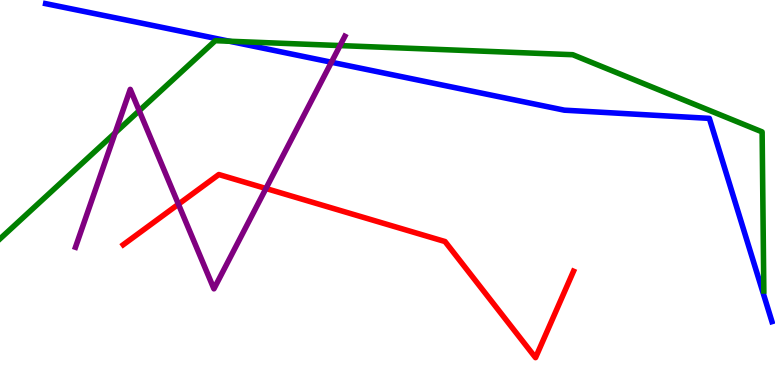[{'lines': ['blue', 'red'], 'intersections': []}, {'lines': ['green', 'red'], 'intersections': []}, {'lines': ['purple', 'red'], 'intersections': [{'x': 2.3, 'y': 4.7}, {'x': 3.43, 'y': 5.1}]}, {'lines': ['blue', 'green'], 'intersections': [{'x': 2.96, 'y': 8.93}]}, {'lines': ['blue', 'purple'], 'intersections': [{'x': 4.28, 'y': 8.38}]}, {'lines': ['green', 'purple'], 'intersections': [{'x': 1.49, 'y': 6.55}, {'x': 1.8, 'y': 7.12}, {'x': 4.39, 'y': 8.82}]}]